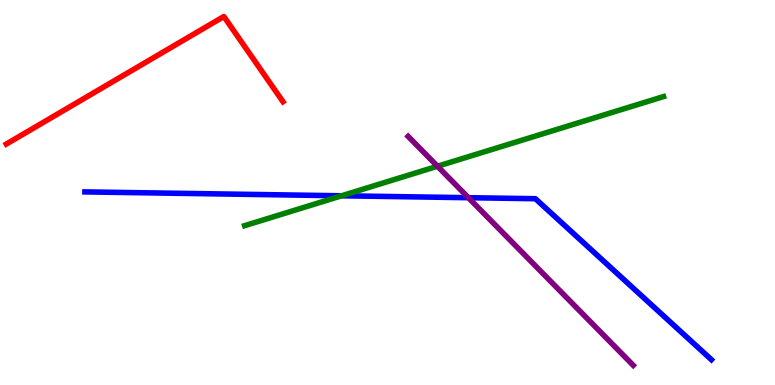[{'lines': ['blue', 'red'], 'intersections': []}, {'lines': ['green', 'red'], 'intersections': []}, {'lines': ['purple', 'red'], 'intersections': []}, {'lines': ['blue', 'green'], 'intersections': [{'x': 4.41, 'y': 4.91}]}, {'lines': ['blue', 'purple'], 'intersections': [{'x': 6.04, 'y': 4.86}]}, {'lines': ['green', 'purple'], 'intersections': [{'x': 5.64, 'y': 5.68}]}]